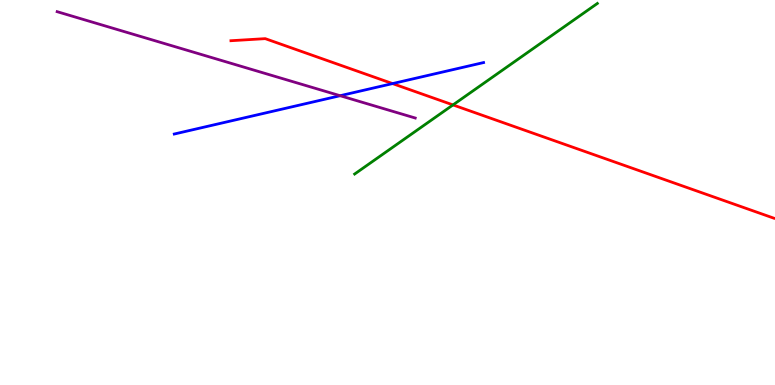[{'lines': ['blue', 'red'], 'intersections': [{'x': 5.07, 'y': 7.83}]}, {'lines': ['green', 'red'], 'intersections': [{'x': 5.84, 'y': 7.27}]}, {'lines': ['purple', 'red'], 'intersections': []}, {'lines': ['blue', 'green'], 'intersections': []}, {'lines': ['blue', 'purple'], 'intersections': [{'x': 4.39, 'y': 7.51}]}, {'lines': ['green', 'purple'], 'intersections': []}]